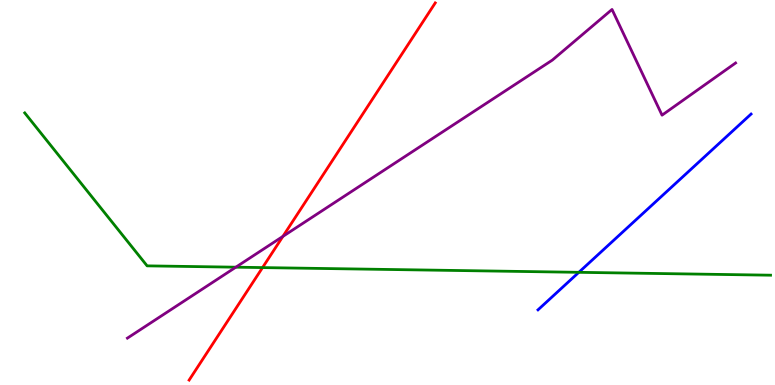[{'lines': ['blue', 'red'], 'intersections': []}, {'lines': ['green', 'red'], 'intersections': [{'x': 3.39, 'y': 3.05}]}, {'lines': ['purple', 'red'], 'intersections': [{'x': 3.65, 'y': 3.86}]}, {'lines': ['blue', 'green'], 'intersections': [{'x': 7.47, 'y': 2.93}]}, {'lines': ['blue', 'purple'], 'intersections': []}, {'lines': ['green', 'purple'], 'intersections': [{'x': 3.04, 'y': 3.06}]}]